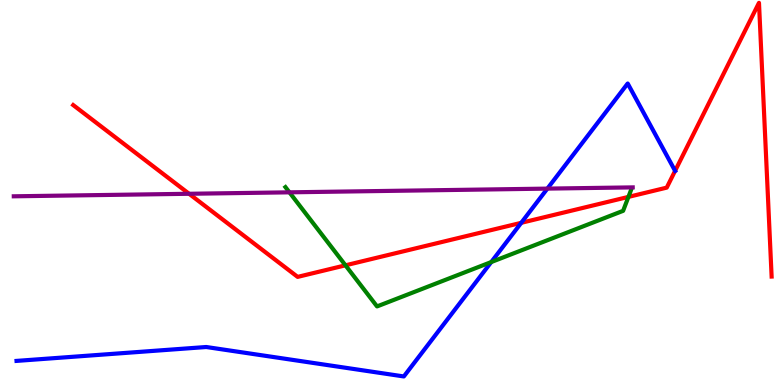[{'lines': ['blue', 'red'], 'intersections': [{'x': 6.73, 'y': 4.21}, {'x': 8.71, 'y': 5.56}]}, {'lines': ['green', 'red'], 'intersections': [{'x': 4.46, 'y': 3.11}, {'x': 8.11, 'y': 4.89}]}, {'lines': ['purple', 'red'], 'intersections': [{'x': 2.44, 'y': 4.97}]}, {'lines': ['blue', 'green'], 'intersections': [{'x': 6.34, 'y': 3.19}]}, {'lines': ['blue', 'purple'], 'intersections': [{'x': 7.06, 'y': 5.1}]}, {'lines': ['green', 'purple'], 'intersections': [{'x': 3.73, 'y': 5.0}]}]